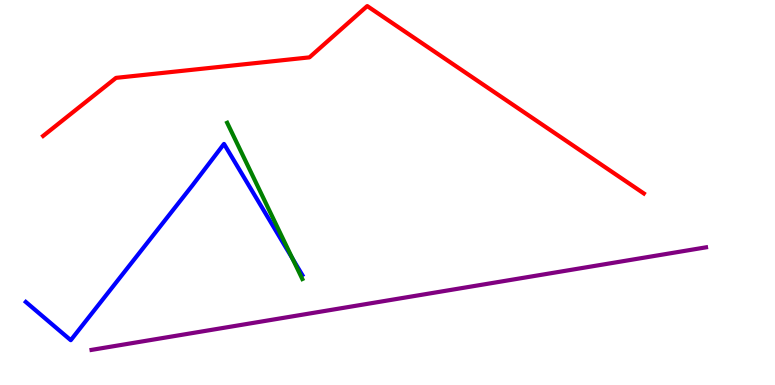[{'lines': ['blue', 'red'], 'intersections': []}, {'lines': ['green', 'red'], 'intersections': []}, {'lines': ['purple', 'red'], 'intersections': []}, {'lines': ['blue', 'green'], 'intersections': [{'x': 3.77, 'y': 3.28}]}, {'lines': ['blue', 'purple'], 'intersections': []}, {'lines': ['green', 'purple'], 'intersections': []}]